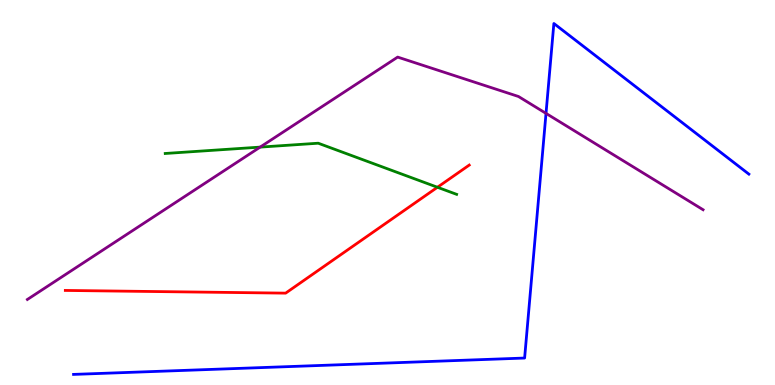[{'lines': ['blue', 'red'], 'intersections': []}, {'lines': ['green', 'red'], 'intersections': [{'x': 5.64, 'y': 5.14}]}, {'lines': ['purple', 'red'], 'intersections': []}, {'lines': ['blue', 'green'], 'intersections': []}, {'lines': ['blue', 'purple'], 'intersections': [{'x': 7.05, 'y': 7.05}]}, {'lines': ['green', 'purple'], 'intersections': [{'x': 3.36, 'y': 6.18}]}]